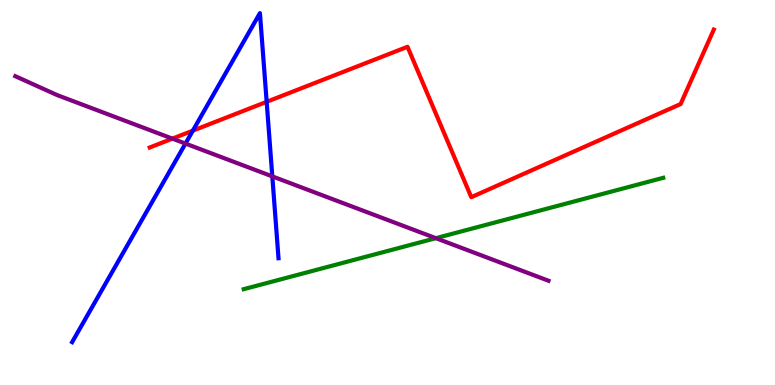[{'lines': ['blue', 'red'], 'intersections': [{'x': 2.49, 'y': 6.61}, {'x': 3.44, 'y': 7.36}]}, {'lines': ['green', 'red'], 'intersections': []}, {'lines': ['purple', 'red'], 'intersections': [{'x': 2.22, 'y': 6.4}]}, {'lines': ['blue', 'green'], 'intersections': []}, {'lines': ['blue', 'purple'], 'intersections': [{'x': 2.39, 'y': 6.27}, {'x': 3.51, 'y': 5.42}]}, {'lines': ['green', 'purple'], 'intersections': [{'x': 5.62, 'y': 3.81}]}]